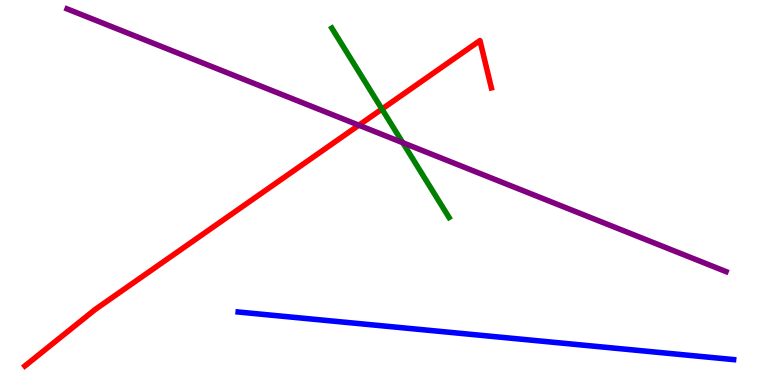[{'lines': ['blue', 'red'], 'intersections': []}, {'lines': ['green', 'red'], 'intersections': [{'x': 4.93, 'y': 7.17}]}, {'lines': ['purple', 'red'], 'intersections': [{'x': 4.63, 'y': 6.75}]}, {'lines': ['blue', 'green'], 'intersections': []}, {'lines': ['blue', 'purple'], 'intersections': []}, {'lines': ['green', 'purple'], 'intersections': [{'x': 5.2, 'y': 6.29}]}]